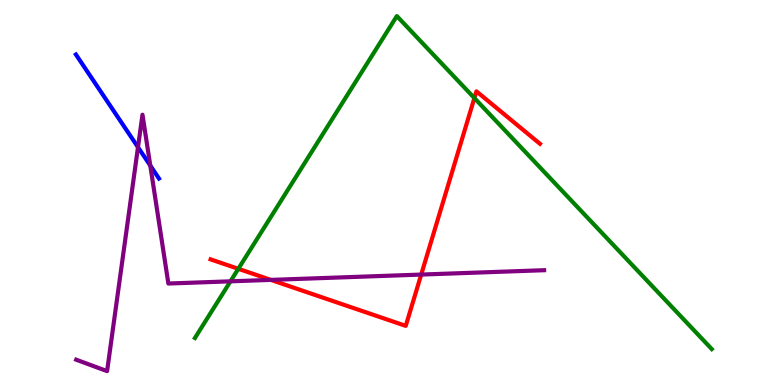[{'lines': ['blue', 'red'], 'intersections': []}, {'lines': ['green', 'red'], 'intersections': [{'x': 3.08, 'y': 3.02}, {'x': 6.12, 'y': 7.45}]}, {'lines': ['purple', 'red'], 'intersections': [{'x': 3.49, 'y': 2.73}, {'x': 5.43, 'y': 2.87}]}, {'lines': ['blue', 'green'], 'intersections': []}, {'lines': ['blue', 'purple'], 'intersections': [{'x': 1.78, 'y': 6.18}, {'x': 1.94, 'y': 5.7}]}, {'lines': ['green', 'purple'], 'intersections': [{'x': 2.97, 'y': 2.69}]}]